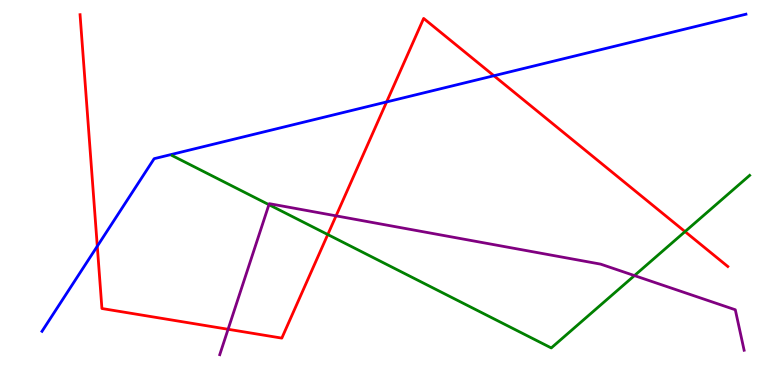[{'lines': ['blue', 'red'], 'intersections': [{'x': 1.26, 'y': 3.6}, {'x': 4.99, 'y': 7.35}, {'x': 6.37, 'y': 8.03}]}, {'lines': ['green', 'red'], 'intersections': [{'x': 4.23, 'y': 3.91}, {'x': 8.84, 'y': 3.98}]}, {'lines': ['purple', 'red'], 'intersections': [{'x': 2.94, 'y': 1.45}, {'x': 4.34, 'y': 4.39}]}, {'lines': ['blue', 'green'], 'intersections': []}, {'lines': ['blue', 'purple'], 'intersections': []}, {'lines': ['green', 'purple'], 'intersections': [{'x': 3.47, 'y': 4.68}, {'x': 8.19, 'y': 2.84}]}]